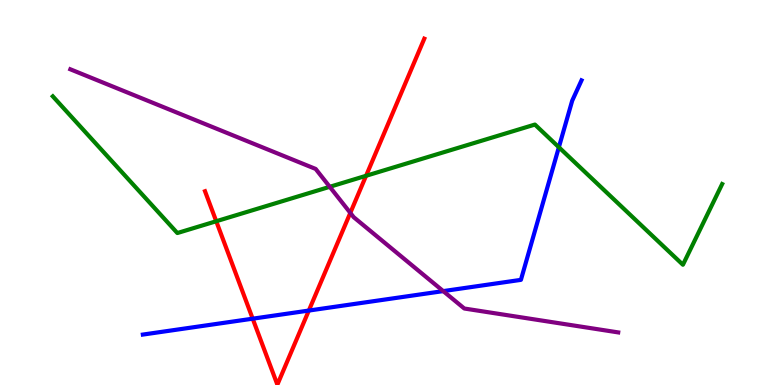[{'lines': ['blue', 'red'], 'intersections': [{'x': 3.26, 'y': 1.72}, {'x': 3.98, 'y': 1.93}]}, {'lines': ['green', 'red'], 'intersections': [{'x': 2.79, 'y': 4.25}, {'x': 4.72, 'y': 5.43}]}, {'lines': ['purple', 'red'], 'intersections': [{'x': 4.52, 'y': 4.47}]}, {'lines': ['blue', 'green'], 'intersections': [{'x': 7.21, 'y': 6.18}]}, {'lines': ['blue', 'purple'], 'intersections': [{'x': 5.72, 'y': 2.44}]}, {'lines': ['green', 'purple'], 'intersections': [{'x': 4.25, 'y': 5.15}]}]